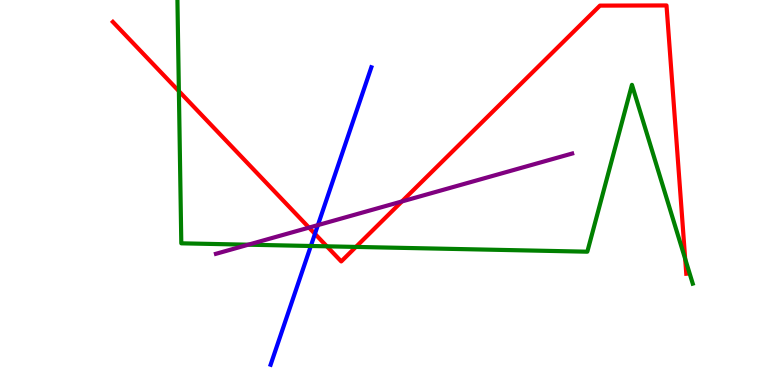[{'lines': ['blue', 'red'], 'intersections': [{'x': 4.06, 'y': 3.93}]}, {'lines': ['green', 'red'], 'intersections': [{'x': 2.31, 'y': 7.63}, {'x': 4.22, 'y': 3.6}, {'x': 4.59, 'y': 3.59}, {'x': 8.84, 'y': 3.28}]}, {'lines': ['purple', 'red'], 'intersections': [{'x': 3.99, 'y': 4.09}, {'x': 5.19, 'y': 4.77}]}, {'lines': ['blue', 'green'], 'intersections': [{'x': 4.01, 'y': 3.61}]}, {'lines': ['blue', 'purple'], 'intersections': [{'x': 4.1, 'y': 4.15}]}, {'lines': ['green', 'purple'], 'intersections': [{'x': 3.2, 'y': 3.64}]}]